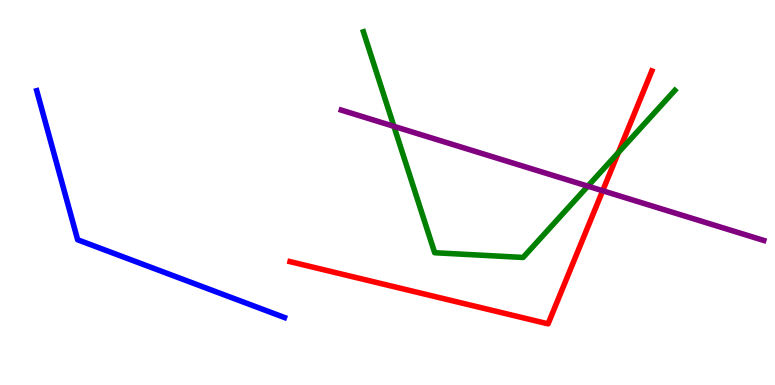[{'lines': ['blue', 'red'], 'intersections': []}, {'lines': ['green', 'red'], 'intersections': [{'x': 7.98, 'y': 6.04}]}, {'lines': ['purple', 'red'], 'intersections': [{'x': 7.78, 'y': 5.05}]}, {'lines': ['blue', 'green'], 'intersections': []}, {'lines': ['blue', 'purple'], 'intersections': []}, {'lines': ['green', 'purple'], 'intersections': [{'x': 5.08, 'y': 6.72}, {'x': 7.58, 'y': 5.16}]}]